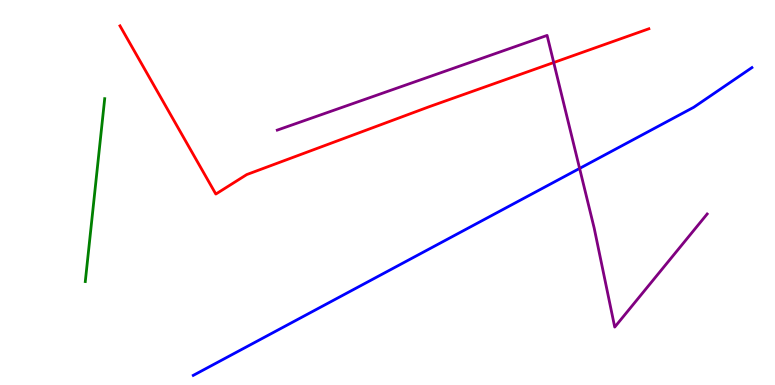[{'lines': ['blue', 'red'], 'intersections': []}, {'lines': ['green', 'red'], 'intersections': []}, {'lines': ['purple', 'red'], 'intersections': [{'x': 7.14, 'y': 8.38}]}, {'lines': ['blue', 'green'], 'intersections': []}, {'lines': ['blue', 'purple'], 'intersections': [{'x': 7.48, 'y': 5.63}]}, {'lines': ['green', 'purple'], 'intersections': []}]